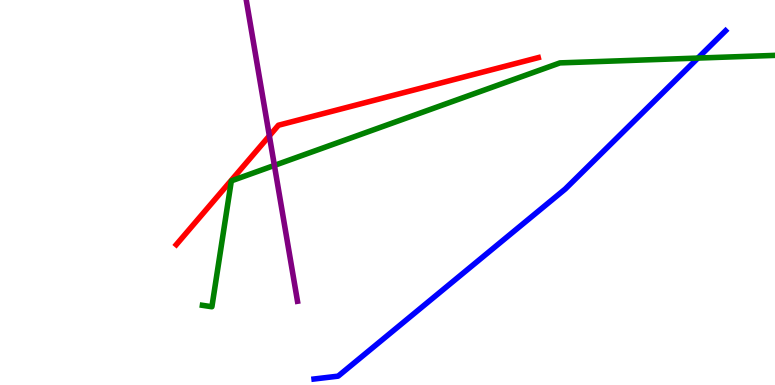[{'lines': ['blue', 'red'], 'intersections': []}, {'lines': ['green', 'red'], 'intersections': []}, {'lines': ['purple', 'red'], 'intersections': [{'x': 3.48, 'y': 6.47}]}, {'lines': ['blue', 'green'], 'intersections': [{'x': 9.01, 'y': 8.49}]}, {'lines': ['blue', 'purple'], 'intersections': []}, {'lines': ['green', 'purple'], 'intersections': [{'x': 3.54, 'y': 5.7}]}]